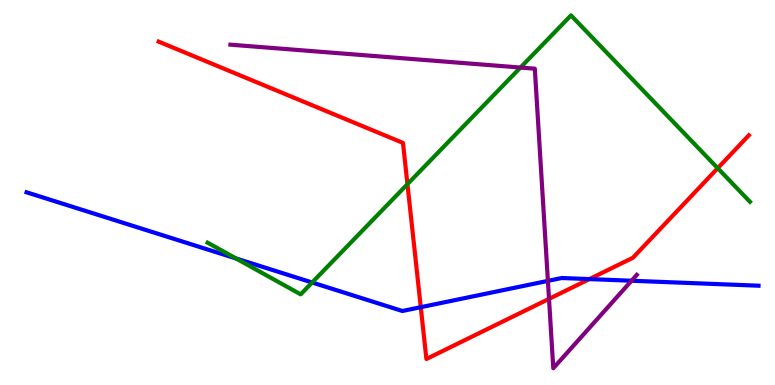[{'lines': ['blue', 'red'], 'intersections': [{'x': 5.43, 'y': 2.02}, {'x': 7.61, 'y': 2.75}]}, {'lines': ['green', 'red'], 'intersections': [{'x': 5.26, 'y': 5.22}, {'x': 9.26, 'y': 5.63}]}, {'lines': ['purple', 'red'], 'intersections': [{'x': 7.08, 'y': 2.24}]}, {'lines': ['blue', 'green'], 'intersections': [{'x': 3.05, 'y': 3.29}, {'x': 4.03, 'y': 2.66}]}, {'lines': ['blue', 'purple'], 'intersections': [{'x': 7.07, 'y': 2.7}, {'x': 8.15, 'y': 2.71}]}, {'lines': ['green', 'purple'], 'intersections': [{'x': 6.72, 'y': 8.25}]}]